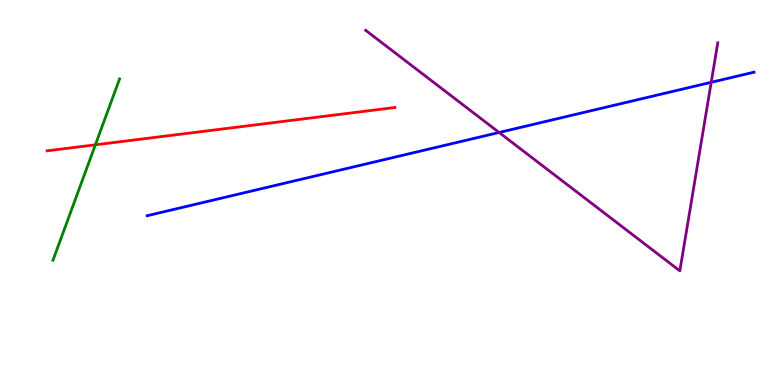[{'lines': ['blue', 'red'], 'intersections': []}, {'lines': ['green', 'red'], 'intersections': [{'x': 1.23, 'y': 6.24}]}, {'lines': ['purple', 'red'], 'intersections': []}, {'lines': ['blue', 'green'], 'intersections': []}, {'lines': ['blue', 'purple'], 'intersections': [{'x': 6.44, 'y': 6.56}, {'x': 9.18, 'y': 7.86}]}, {'lines': ['green', 'purple'], 'intersections': []}]